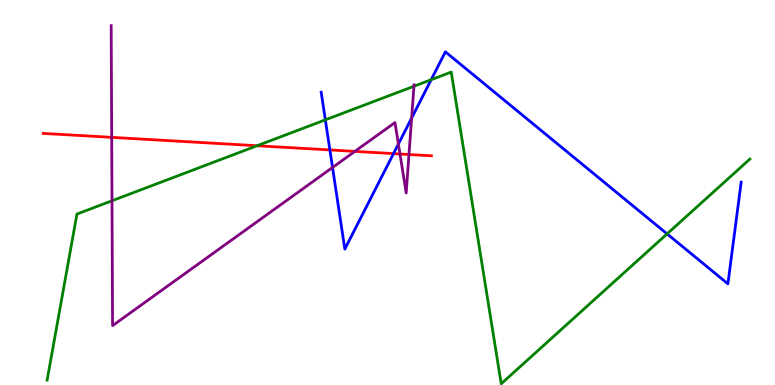[{'lines': ['blue', 'red'], 'intersections': [{'x': 4.26, 'y': 6.11}, {'x': 5.08, 'y': 6.01}]}, {'lines': ['green', 'red'], 'intersections': [{'x': 3.32, 'y': 6.21}]}, {'lines': ['purple', 'red'], 'intersections': [{'x': 1.44, 'y': 6.43}, {'x': 4.58, 'y': 6.07}, {'x': 5.16, 'y': 6.0}, {'x': 5.28, 'y': 5.99}]}, {'lines': ['blue', 'green'], 'intersections': [{'x': 4.2, 'y': 6.89}, {'x': 5.56, 'y': 7.93}, {'x': 8.61, 'y': 3.93}]}, {'lines': ['blue', 'purple'], 'intersections': [{'x': 4.29, 'y': 5.65}, {'x': 5.14, 'y': 6.26}, {'x': 5.31, 'y': 6.93}]}, {'lines': ['green', 'purple'], 'intersections': [{'x': 1.45, 'y': 4.79}, {'x': 5.34, 'y': 7.76}]}]